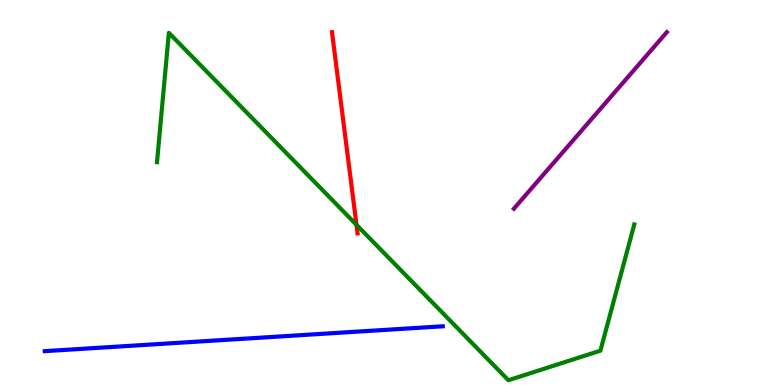[{'lines': ['blue', 'red'], 'intersections': []}, {'lines': ['green', 'red'], 'intersections': [{'x': 4.6, 'y': 4.16}]}, {'lines': ['purple', 'red'], 'intersections': []}, {'lines': ['blue', 'green'], 'intersections': []}, {'lines': ['blue', 'purple'], 'intersections': []}, {'lines': ['green', 'purple'], 'intersections': []}]